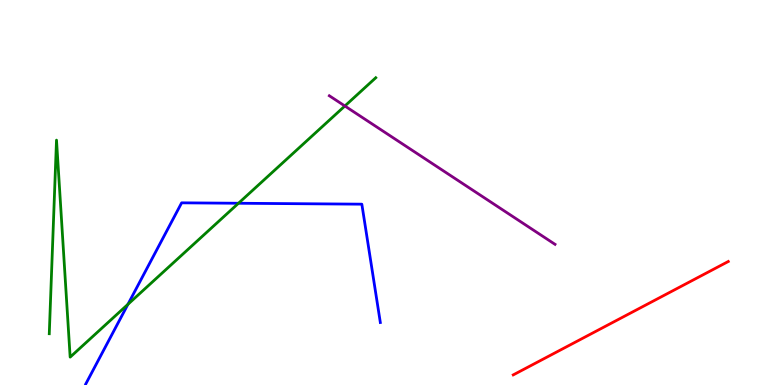[{'lines': ['blue', 'red'], 'intersections': []}, {'lines': ['green', 'red'], 'intersections': []}, {'lines': ['purple', 'red'], 'intersections': []}, {'lines': ['blue', 'green'], 'intersections': [{'x': 1.65, 'y': 2.1}, {'x': 3.08, 'y': 4.72}]}, {'lines': ['blue', 'purple'], 'intersections': []}, {'lines': ['green', 'purple'], 'intersections': [{'x': 4.45, 'y': 7.25}]}]